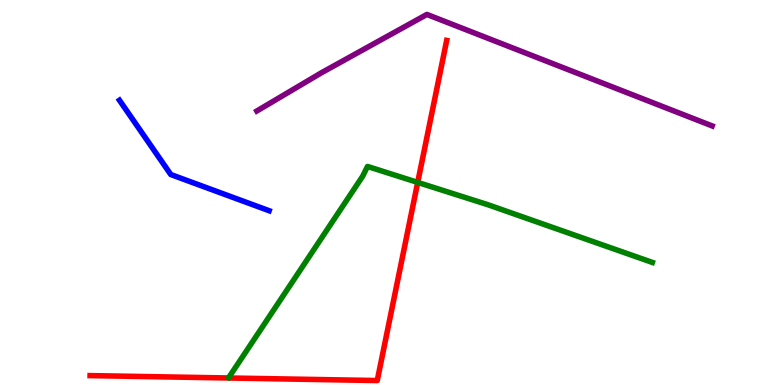[{'lines': ['blue', 'red'], 'intersections': []}, {'lines': ['green', 'red'], 'intersections': [{'x': 5.39, 'y': 5.26}]}, {'lines': ['purple', 'red'], 'intersections': []}, {'lines': ['blue', 'green'], 'intersections': []}, {'lines': ['blue', 'purple'], 'intersections': []}, {'lines': ['green', 'purple'], 'intersections': []}]